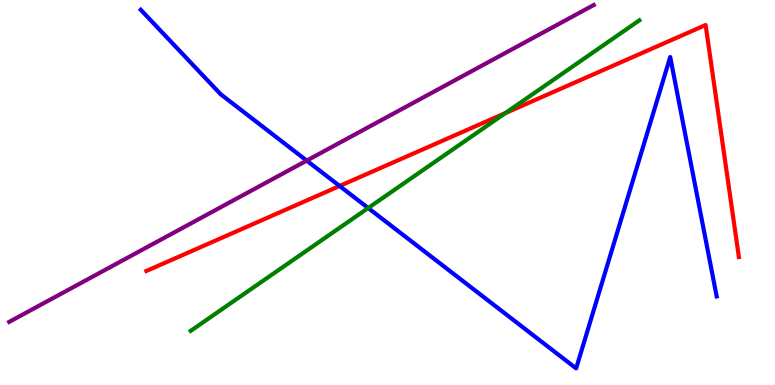[{'lines': ['blue', 'red'], 'intersections': [{'x': 4.38, 'y': 5.17}]}, {'lines': ['green', 'red'], 'intersections': [{'x': 6.52, 'y': 7.06}]}, {'lines': ['purple', 'red'], 'intersections': []}, {'lines': ['blue', 'green'], 'intersections': [{'x': 4.75, 'y': 4.6}]}, {'lines': ['blue', 'purple'], 'intersections': [{'x': 3.96, 'y': 5.83}]}, {'lines': ['green', 'purple'], 'intersections': []}]